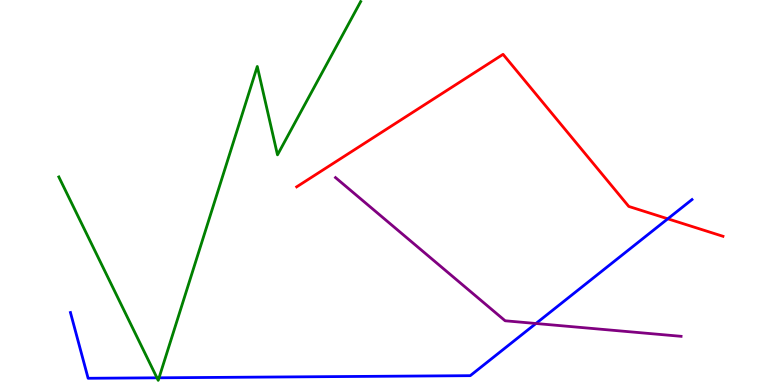[{'lines': ['blue', 'red'], 'intersections': [{'x': 8.62, 'y': 4.32}]}, {'lines': ['green', 'red'], 'intersections': []}, {'lines': ['purple', 'red'], 'intersections': []}, {'lines': ['blue', 'green'], 'intersections': [{'x': 2.03, 'y': 0.187}, {'x': 2.05, 'y': 0.187}]}, {'lines': ['blue', 'purple'], 'intersections': [{'x': 6.92, 'y': 1.6}]}, {'lines': ['green', 'purple'], 'intersections': []}]